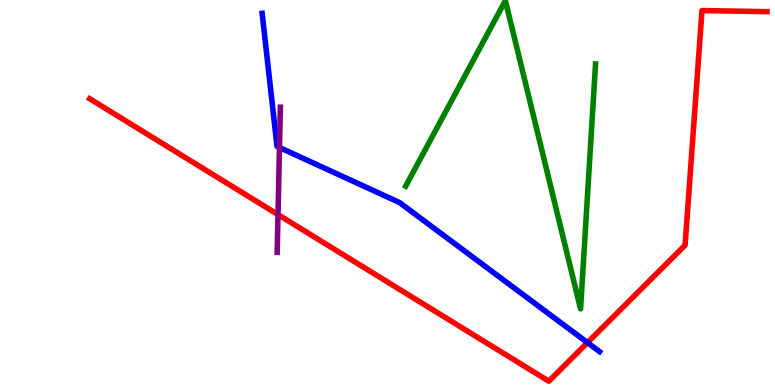[{'lines': ['blue', 'red'], 'intersections': [{'x': 7.58, 'y': 1.1}]}, {'lines': ['green', 'red'], 'intersections': []}, {'lines': ['purple', 'red'], 'intersections': [{'x': 3.59, 'y': 4.43}]}, {'lines': ['blue', 'green'], 'intersections': []}, {'lines': ['blue', 'purple'], 'intersections': [{'x': 3.61, 'y': 6.17}]}, {'lines': ['green', 'purple'], 'intersections': []}]